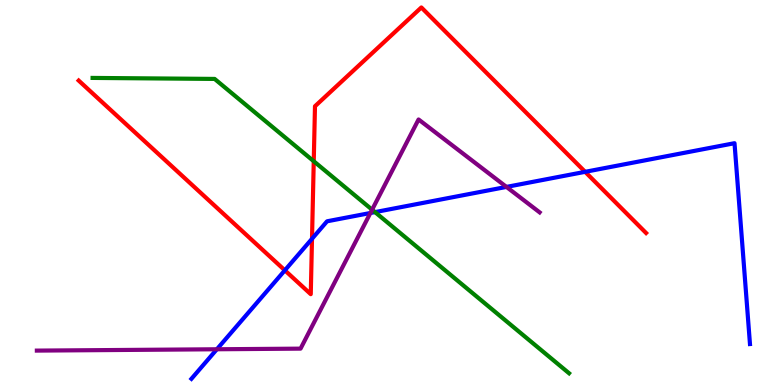[{'lines': ['blue', 'red'], 'intersections': [{'x': 3.68, 'y': 2.98}, {'x': 4.03, 'y': 3.8}, {'x': 7.55, 'y': 5.54}]}, {'lines': ['green', 'red'], 'intersections': [{'x': 4.05, 'y': 5.81}]}, {'lines': ['purple', 'red'], 'intersections': []}, {'lines': ['blue', 'green'], 'intersections': [{'x': 4.84, 'y': 4.49}]}, {'lines': ['blue', 'purple'], 'intersections': [{'x': 2.8, 'y': 0.928}, {'x': 4.78, 'y': 4.47}, {'x': 6.54, 'y': 5.15}]}, {'lines': ['green', 'purple'], 'intersections': [{'x': 4.8, 'y': 4.55}]}]